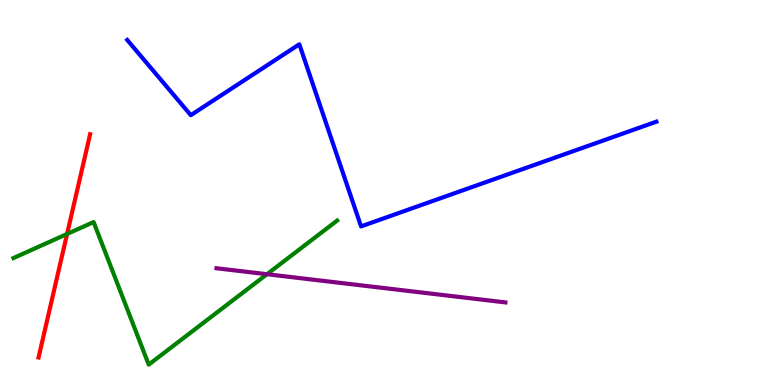[{'lines': ['blue', 'red'], 'intersections': []}, {'lines': ['green', 'red'], 'intersections': [{'x': 0.866, 'y': 3.92}]}, {'lines': ['purple', 'red'], 'intersections': []}, {'lines': ['blue', 'green'], 'intersections': []}, {'lines': ['blue', 'purple'], 'intersections': []}, {'lines': ['green', 'purple'], 'intersections': [{'x': 3.44, 'y': 2.88}]}]